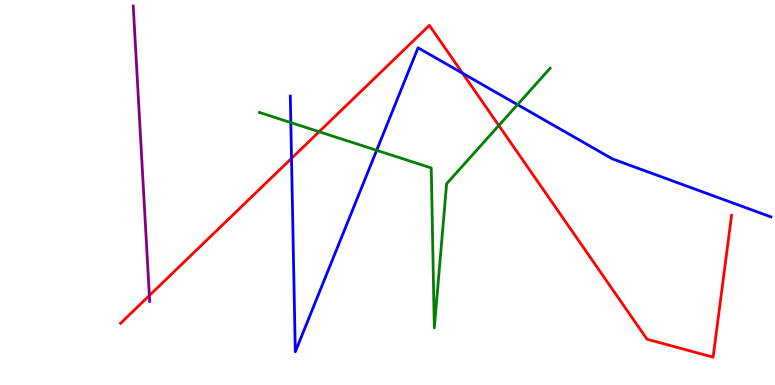[{'lines': ['blue', 'red'], 'intersections': [{'x': 3.76, 'y': 5.89}, {'x': 5.97, 'y': 8.1}]}, {'lines': ['green', 'red'], 'intersections': [{'x': 4.12, 'y': 6.58}, {'x': 6.44, 'y': 6.74}]}, {'lines': ['purple', 'red'], 'intersections': [{'x': 1.93, 'y': 2.32}]}, {'lines': ['blue', 'green'], 'intersections': [{'x': 3.75, 'y': 6.82}, {'x': 4.86, 'y': 6.1}, {'x': 6.68, 'y': 7.28}]}, {'lines': ['blue', 'purple'], 'intersections': []}, {'lines': ['green', 'purple'], 'intersections': []}]